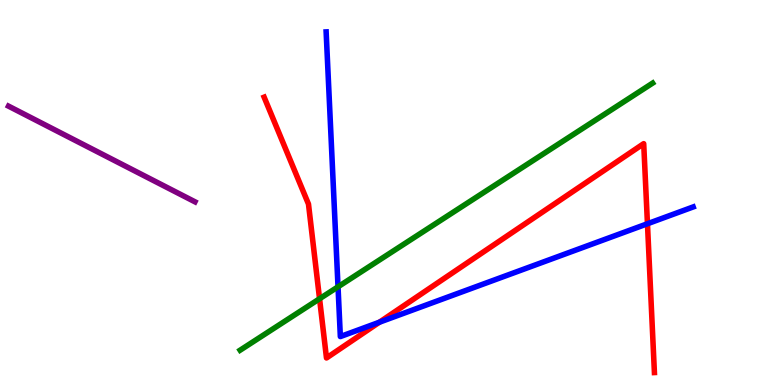[{'lines': ['blue', 'red'], 'intersections': [{'x': 4.9, 'y': 1.63}, {'x': 8.35, 'y': 4.19}]}, {'lines': ['green', 'red'], 'intersections': [{'x': 4.12, 'y': 2.24}]}, {'lines': ['purple', 'red'], 'intersections': []}, {'lines': ['blue', 'green'], 'intersections': [{'x': 4.36, 'y': 2.55}]}, {'lines': ['blue', 'purple'], 'intersections': []}, {'lines': ['green', 'purple'], 'intersections': []}]